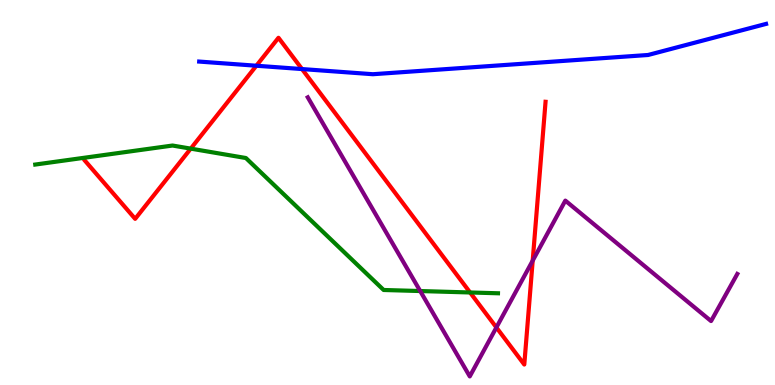[{'lines': ['blue', 'red'], 'intersections': [{'x': 3.31, 'y': 8.29}, {'x': 3.9, 'y': 8.21}]}, {'lines': ['green', 'red'], 'intersections': [{'x': 2.46, 'y': 6.14}, {'x': 6.07, 'y': 2.4}]}, {'lines': ['purple', 'red'], 'intersections': [{'x': 6.4, 'y': 1.49}, {'x': 6.87, 'y': 3.23}]}, {'lines': ['blue', 'green'], 'intersections': []}, {'lines': ['blue', 'purple'], 'intersections': []}, {'lines': ['green', 'purple'], 'intersections': [{'x': 5.42, 'y': 2.44}]}]